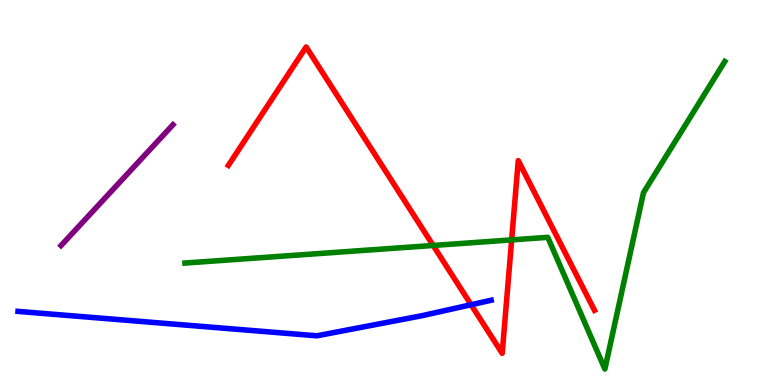[{'lines': ['blue', 'red'], 'intersections': [{'x': 6.08, 'y': 2.09}]}, {'lines': ['green', 'red'], 'intersections': [{'x': 5.59, 'y': 3.62}, {'x': 6.6, 'y': 3.77}]}, {'lines': ['purple', 'red'], 'intersections': []}, {'lines': ['blue', 'green'], 'intersections': []}, {'lines': ['blue', 'purple'], 'intersections': []}, {'lines': ['green', 'purple'], 'intersections': []}]